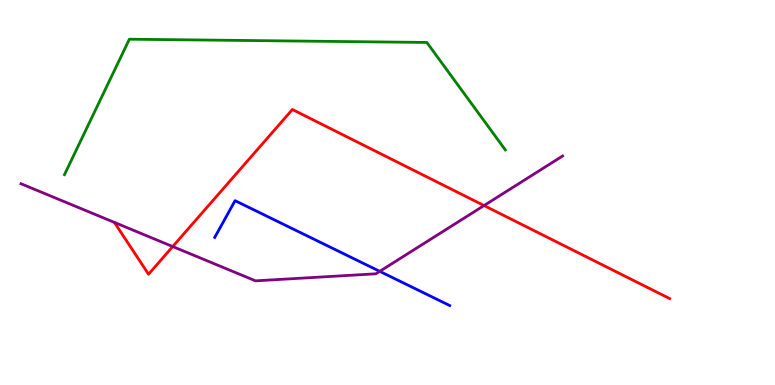[{'lines': ['blue', 'red'], 'intersections': []}, {'lines': ['green', 'red'], 'intersections': []}, {'lines': ['purple', 'red'], 'intersections': [{'x': 2.23, 'y': 3.6}, {'x': 6.25, 'y': 4.66}]}, {'lines': ['blue', 'green'], 'intersections': []}, {'lines': ['blue', 'purple'], 'intersections': [{'x': 4.9, 'y': 2.95}]}, {'lines': ['green', 'purple'], 'intersections': []}]